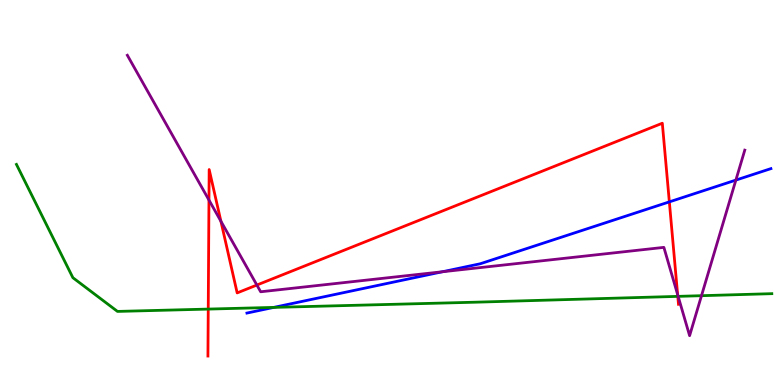[{'lines': ['blue', 'red'], 'intersections': [{'x': 8.64, 'y': 4.76}]}, {'lines': ['green', 'red'], 'intersections': [{'x': 2.69, 'y': 1.97}, {'x': 8.75, 'y': 2.3}]}, {'lines': ['purple', 'red'], 'intersections': [{'x': 2.7, 'y': 4.8}, {'x': 2.85, 'y': 4.25}, {'x': 3.31, 'y': 2.6}, {'x': 8.74, 'y': 2.35}]}, {'lines': ['blue', 'green'], 'intersections': [{'x': 3.53, 'y': 2.02}]}, {'lines': ['blue', 'purple'], 'intersections': [{'x': 5.71, 'y': 2.94}, {'x': 9.5, 'y': 5.32}]}, {'lines': ['green', 'purple'], 'intersections': [{'x': 8.75, 'y': 2.3}, {'x': 9.05, 'y': 2.32}]}]